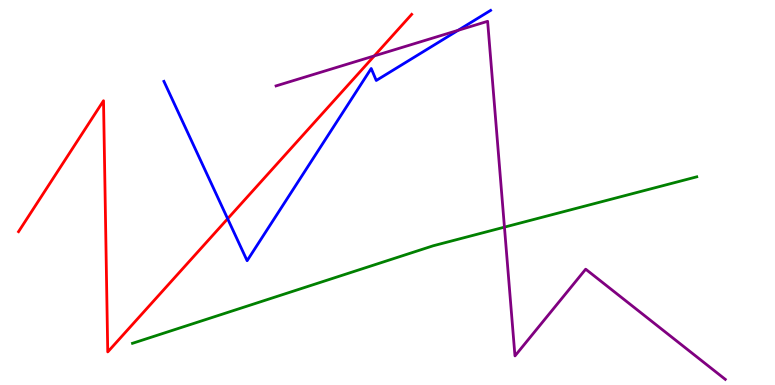[{'lines': ['blue', 'red'], 'intersections': [{'x': 2.94, 'y': 4.32}]}, {'lines': ['green', 'red'], 'intersections': []}, {'lines': ['purple', 'red'], 'intersections': [{'x': 4.83, 'y': 8.55}]}, {'lines': ['blue', 'green'], 'intersections': []}, {'lines': ['blue', 'purple'], 'intersections': [{'x': 5.91, 'y': 9.21}]}, {'lines': ['green', 'purple'], 'intersections': [{'x': 6.51, 'y': 4.1}]}]